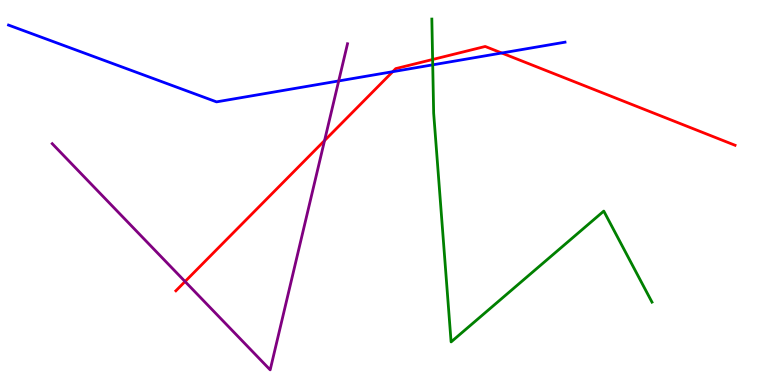[{'lines': ['blue', 'red'], 'intersections': [{'x': 5.07, 'y': 8.14}, {'x': 6.47, 'y': 8.62}]}, {'lines': ['green', 'red'], 'intersections': [{'x': 5.58, 'y': 8.45}]}, {'lines': ['purple', 'red'], 'intersections': [{'x': 2.39, 'y': 2.69}, {'x': 4.19, 'y': 6.35}]}, {'lines': ['blue', 'green'], 'intersections': [{'x': 5.58, 'y': 8.32}]}, {'lines': ['blue', 'purple'], 'intersections': [{'x': 4.37, 'y': 7.9}]}, {'lines': ['green', 'purple'], 'intersections': []}]